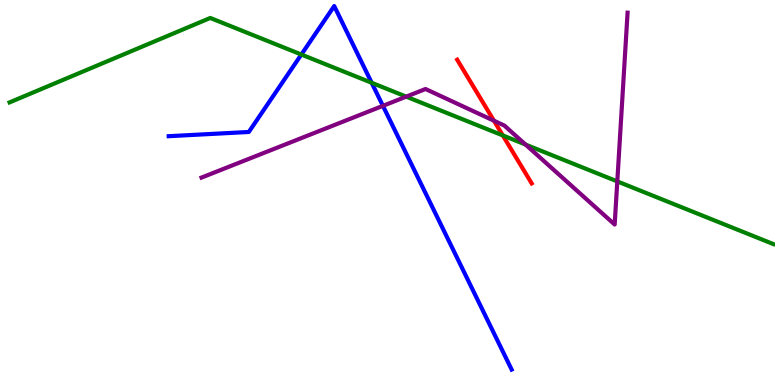[{'lines': ['blue', 'red'], 'intersections': []}, {'lines': ['green', 'red'], 'intersections': [{'x': 6.49, 'y': 6.48}]}, {'lines': ['purple', 'red'], 'intersections': [{'x': 6.37, 'y': 6.86}]}, {'lines': ['blue', 'green'], 'intersections': [{'x': 3.89, 'y': 8.58}, {'x': 4.8, 'y': 7.85}]}, {'lines': ['blue', 'purple'], 'intersections': [{'x': 4.94, 'y': 7.25}]}, {'lines': ['green', 'purple'], 'intersections': [{'x': 5.24, 'y': 7.49}, {'x': 6.78, 'y': 6.25}, {'x': 7.97, 'y': 5.29}]}]